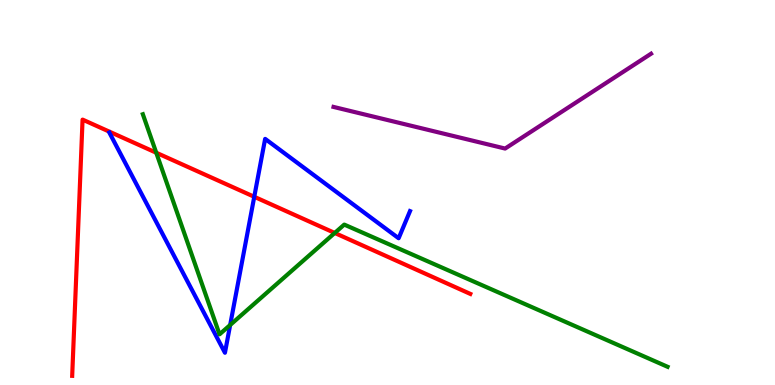[{'lines': ['blue', 'red'], 'intersections': [{'x': 3.28, 'y': 4.89}]}, {'lines': ['green', 'red'], 'intersections': [{'x': 2.02, 'y': 6.03}, {'x': 4.32, 'y': 3.95}]}, {'lines': ['purple', 'red'], 'intersections': []}, {'lines': ['blue', 'green'], 'intersections': [{'x': 2.97, 'y': 1.56}]}, {'lines': ['blue', 'purple'], 'intersections': []}, {'lines': ['green', 'purple'], 'intersections': []}]